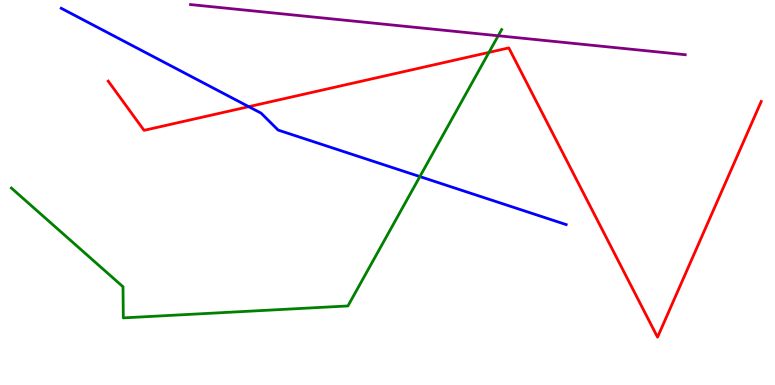[{'lines': ['blue', 'red'], 'intersections': [{'x': 3.21, 'y': 7.23}]}, {'lines': ['green', 'red'], 'intersections': [{'x': 6.31, 'y': 8.64}]}, {'lines': ['purple', 'red'], 'intersections': []}, {'lines': ['blue', 'green'], 'intersections': [{'x': 5.42, 'y': 5.41}]}, {'lines': ['blue', 'purple'], 'intersections': []}, {'lines': ['green', 'purple'], 'intersections': [{'x': 6.43, 'y': 9.07}]}]